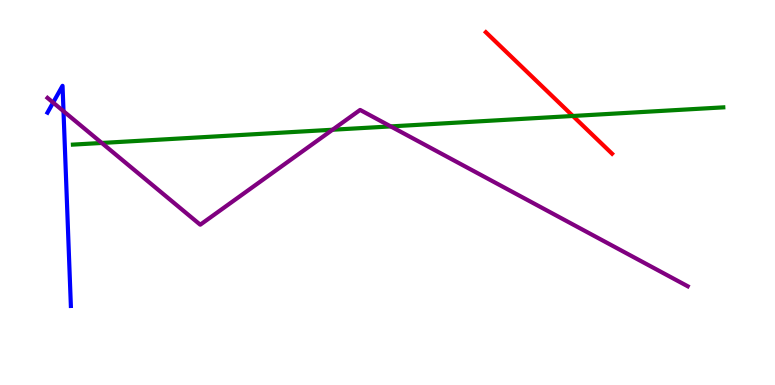[{'lines': ['blue', 'red'], 'intersections': []}, {'lines': ['green', 'red'], 'intersections': [{'x': 7.39, 'y': 6.99}]}, {'lines': ['purple', 'red'], 'intersections': []}, {'lines': ['blue', 'green'], 'intersections': []}, {'lines': ['blue', 'purple'], 'intersections': [{'x': 0.686, 'y': 7.34}, {'x': 0.819, 'y': 7.11}]}, {'lines': ['green', 'purple'], 'intersections': [{'x': 1.31, 'y': 6.29}, {'x': 4.29, 'y': 6.63}, {'x': 5.04, 'y': 6.72}]}]